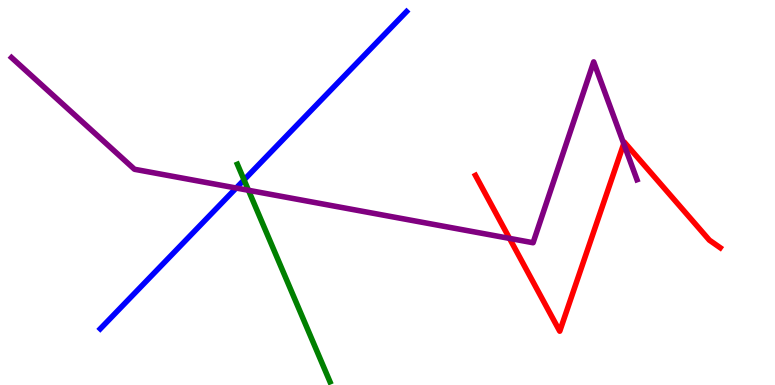[{'lines': ['blue', 'red'], 'intersections': []}, {'lines': ['green', 'red'], 'intersections': []}, {'lines': ['purple', 'red'], 'intersections': [{'x': 6.57, 'y': 3.81}, {'x': 8.05, 'y': 6.27}]}, {'lines': ['blue', 'green'], 'intersections': [{'x': 3.15, 'y': 5.33}]}, {'lines': ['blue', 'purple'], 'intersections': [{'x': 3.05, 'y': 5.12}]}, {'lines': ['green', 'purple'], 'intersections': [{'x': 3.21, 'y': 5.06}]}]